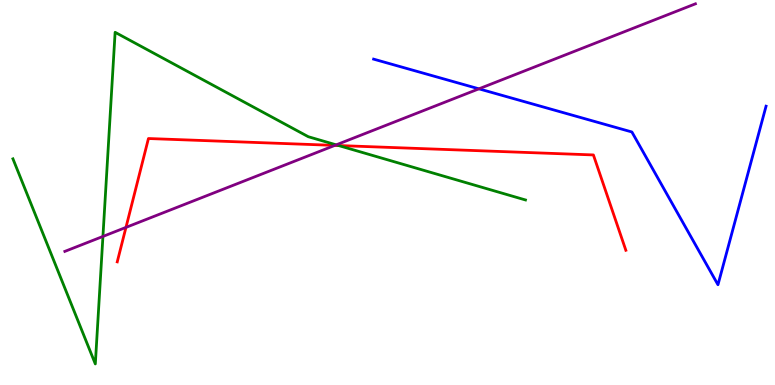[{'lines': ['blue', 'red'], 'intersections': []}, {'lines': ['green', 'red'], 'intersections': [{'x': 4.37, 'y': 6.22}]}, {'lines': ['purple', 'red'], 'intersections': [{'x': 1.63, 'y': 4.09}, {'x': 4.32, 'y': 6.22}]}, {'lines': ['blue', 'green'], 'intersections': []}, {'lines': ['blue', 'purple'], 'intersections': [{'x': 6.18, 'y': 7.69}]}, {'lines': ['green', 'purple'], 'intersections': [{'x': 1.33, 'y': 3.86}, {'x': 4.34, 'y': 6.24}]}]